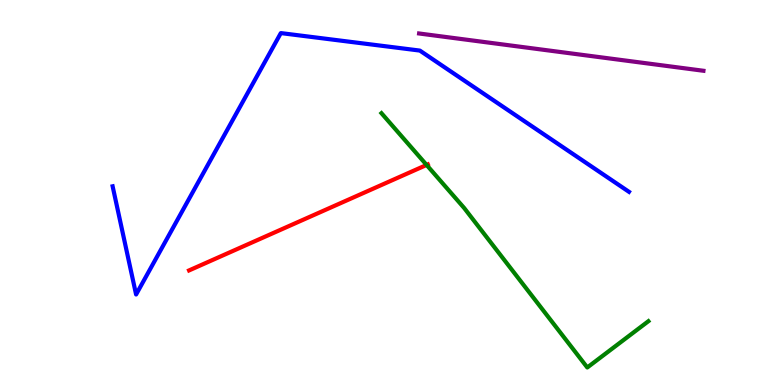[{'lines': ['blue', 'red'], 'intersections': []}, {'lines': ['green', 'red'], 'intersections': [{'x': 5.5, 'y': 5.72}]}, {'lines': ['purple', 'red'], 'intersections': []}, {'lines': ['blue', 'green'], 'intersections': []}, {'lines': ['blue', 'purple'], 'intersections': []}, {'lines': ['green', 'purple'], 'intersections': []}]